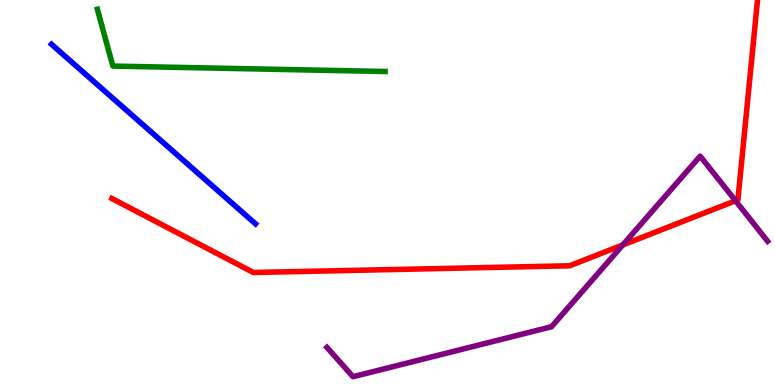[{'lines': ['blue', 'red'], 'intersections': []}, {'lines': ['green', 'red'], 'intersections': []}, {'lines': ['purple', 'red'], 'intersections': [{'x': 8.04, 'y': 3.64}, {'x': 9.49, 'y': 4.79}]}, {'lines': ['blue', 'green'], 'intersections': []}, {'lines': ['blue', 'purple'], 'intersections': []}, {'lines': ['green', 'purple'], 'intersections': []}]